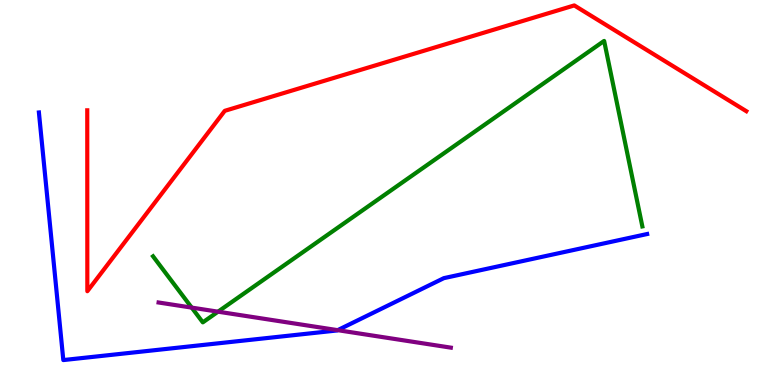[{'lines': ['blue', 'red'], 'intersections': []}, {'lines': ['green', 'red'], 'intersections': []}, {'lines': ['purple', 'red'], 'intersections': []}, {'lines': ['blue', 'green'], 'intersections': []}, {'lines': ['blue', 'purple'], 'intersections': [{'x': 4.36, 'y': 1.42}]}, {'lines': ['green', 'purple'], 'intersections': [{'x': 2.47, 'y': 2.01}, {'x': 2.81, 'y': 1.9}]}]